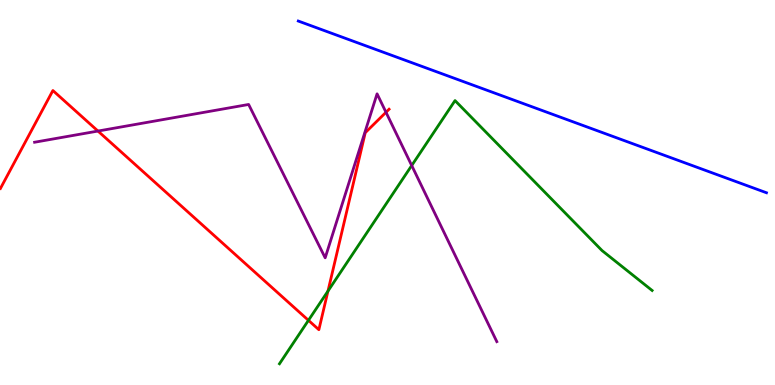[{'lines': ['blue', 'red'], 'intersections': []}, {'lines': ['green', 'red'], 'intersections': [{'x': 3.98, 'y': 1.68}, {'x': 4.23, 'y': 2.44}]}, {'lines': ['purple', 'red'], 'intersections': [{'x': 1.26, 'y': 6.6}, {'x': 4.98, 'y': 7.08}]}, {'lines': ['blue', 'green'], 'intersections': []}, {'lines': ['blue', 'purple'], 'intersections': []}, {'lines': ['green', 'purple'], 'intersections': [{'x': 5.31, 'y': 5.7}]}]